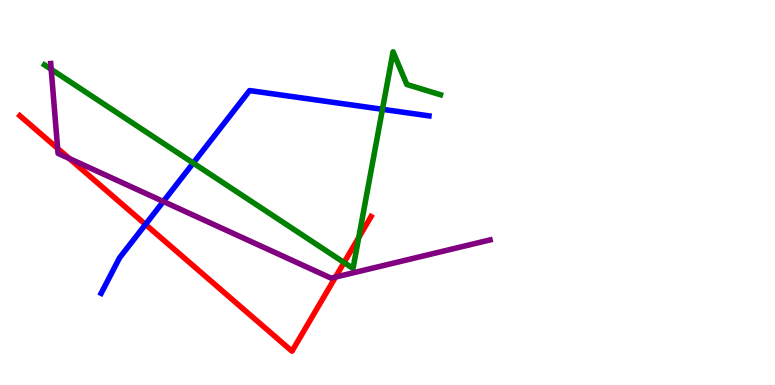[{'lines': ['blue', 'red'], 'intersections': [{'x': 1.88, 'y': 4.17}]}, {'lines': ['green', 'red'], 'intersections': [{'x': 4.44, 'y': 3.18}, {'x': 4.63, 'y': 3.83}]}, {'lines': ['purple', 'red'], 'intersections': [{'x': 0.744, 'y': 6.15}, {'x': 0.894, 'y': 5.88}, {'x': 4.33, 'y': 2.8}]}, {'lines': ['blue', 'green'], 'intersections': [{'x': 2.49, 'y': 5.77}, {'x': 4.93, 'y': 7.16}]}, {'lines': ['blue', 'purple'], 'intersections': [{'x': 2.11, 'y': 4.77}]}, {'lines': ['green', 'purple'], 'intersections': [{'x': 0.661, 'y': 8.2}]}]